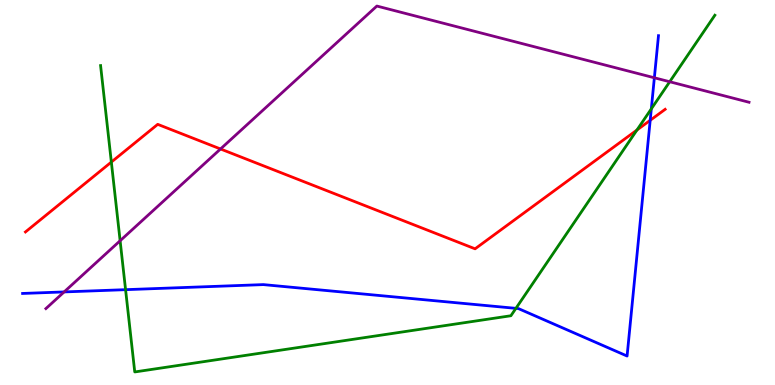[{'lines': ['blue', 'red'], 'intersections': [{'x': 8.39, 'y': 6.88}]}, {'lines': ['green', 'red'], 'intersections': [{'x': 1.44, 'y': 5.79}, {'x': 8.22, 'y': 6.62}]}, {'lines': ['purple', 'red'], 'intersections': [{'x': 2.85, 'y': 6.13}]}, {'lines': ['blue', 'green'], 'intersections': [{'x': 1.62, 'y': 2.48}, {'x': 6.66, 'y': 1.99}, {'x': 8.4, 'y': 7.17}]}, {'lines': ['blue', 'purple'], 'intersections': [{'x': 0.828, 'y': 2.42}, {'x': 8.44, 'y': 7.98}]}, {'lines': ['green', 'purple'], 'intersections': [{'x': 1.55, 'y': 3.75}, {'x': 8.64, 'y': 7.88}]}]